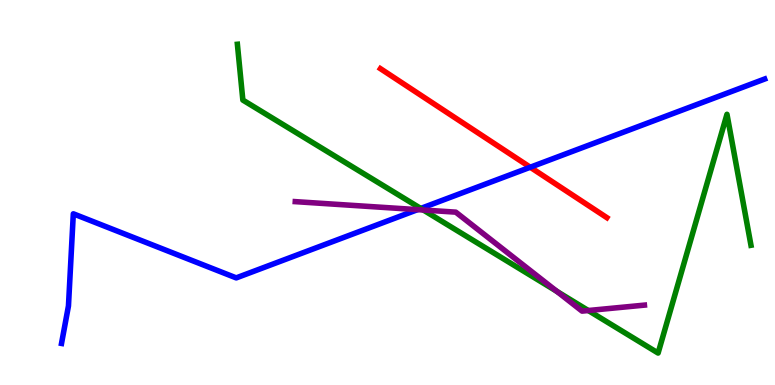[{'lines': ['blue', 'red'], 'intersections': [{'x': 6.84, 'y': 5.66}]}, {'lines': ['green', 'red'], 'intersections': []}, {'lines': ['purple', 'red'], 'intersections': []}, {'lines': ['blue', 'green'], 'intersections': [{'x': 5.43, 'y': 4.59}]}, {'lines': ['blue', 'purple'], 'intersections': [{'x': 5.39, 'y': 4.55}]}, {'lines': ['green', 'purple'], 'intersections': [{'x': 5.46, 'y': 4.54}, {'x': 7.19, 'y': 2.43}, {'x': 7.59, 'y': 1.93}]}]